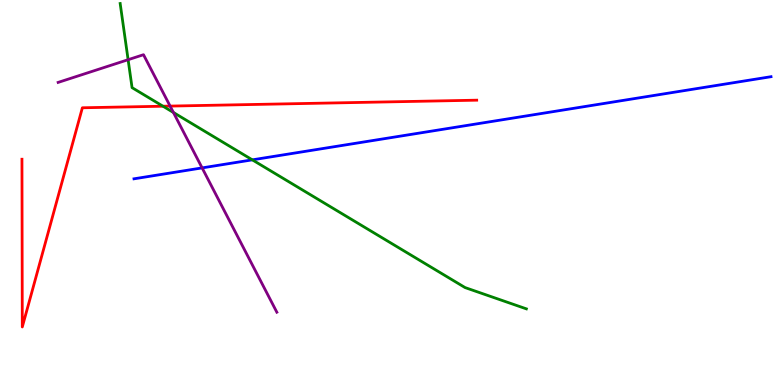[{'lines': ['blue', 'red'], 'intersections': []}, {'lines': ['green', 'red'], 'intersections': [{'x': 2.1, 'y': 7.24}]}, {'lines': ['purple', 'red'], 'intersections': [{'x': 2.19, 'y': 7.24}]}, {'lines': ['blue', 'green'], 'intersections': [{'x': 3.26, 'y': 5.85}]}, {'lines': ['blue', 'purple'], 'intersections': [{'x': 2.61, 'y': 5.64}]}, {'lines': ['green', 'purple'], 'intersections': [{'x': 1.65, 'y': 8.45}, {'x': 2.24, 'y': 7.08}]}]